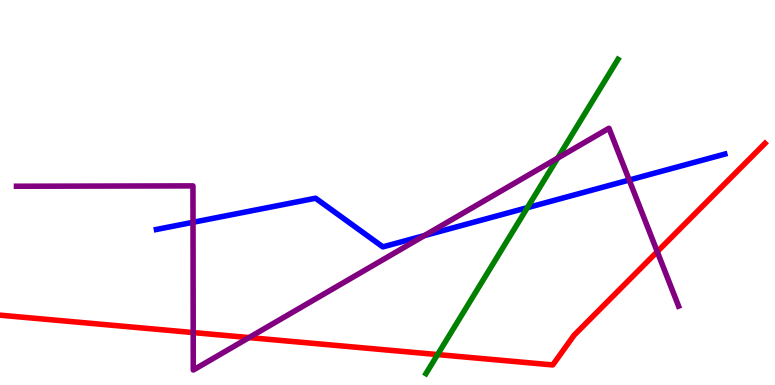[{'lines': ['blue', 'red'], 'intersections': []}, {'lines': ['green', 'red'], 'intersections': [{'x': 5.65, 'y': 0.79}]}, {'lines': ['purple', 'red'], 'intersections': [{'x': 2.49, 'y': 1.36}, {'x': 3.21, 'y': 1.23}, {'x': 8.48, 'y': 3.46}]}, {'lines': ['blue', 'green'], 'intersections': [{'x': 6.8, 'y': 4.61}]}, {'lines': ['blue', 'purple'], 'intersections': [{'x': 2.49, 'y': 4.23}, {'x': 5.48, 'y': 3.88}, {'x': 8.12, 'y': 5.32}]}, {'lines': ['green', 'purple'], 'intersections': [{'x': 7.2, 'y': 5.89}]}]